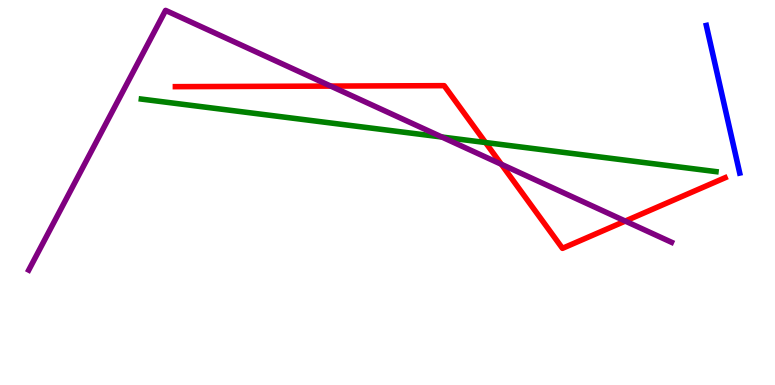[{'lines': ['blue', 'red'], 'intersections': []}, {'lines': ['green', 'red'], 'intersections': [{'x': 6.26, 'y': 6.3}]}, {'lines': ['purple', 'red'], 'intersections': [{'x': 4.27, 'y': 7.76}, {'x': 6.47, 'y': 5.73}, {'x': 8.07, 'y': 4.26}]}, {'lines': ['blue', 'green'], 'intersections': []}, {'lines': ['blue', 'purple'], 'intersections': []}, {'lines': ['green', 'purple'], 'intersections': [{'x': 5.7, 'y': 6.44}]}]